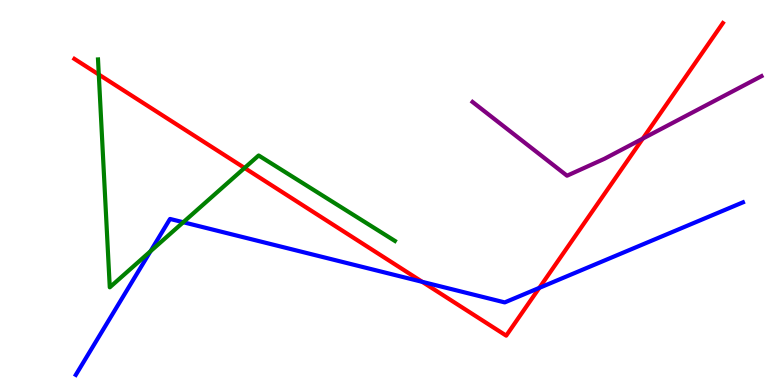[{'lines': ['blue', 'red'], 'intersections': [{'x': 5.45, 'y': 2.68}, {'x': 6.96, 'y': 2.52}]}, {'lines': ['green', 'red'], 'intersections': [{'x': 1.27, 'y': 8.06}, {'x': 3.16, 'y': 5.64}]}, {'lines': ['purple', 'red'], 'intersections': [{'x': 8.29, 'y': 6.4}]}, {'lines': ['blue', 'green'], 'intersections': [{'x': 1.94, 'y': 3.47}, {'x': 2.36, 'y': 4.23}]}, {'lines': ['blue', 'purple'], 'intersections': []}, {'lines': ['green', 'purple'], 'intersections': []}]